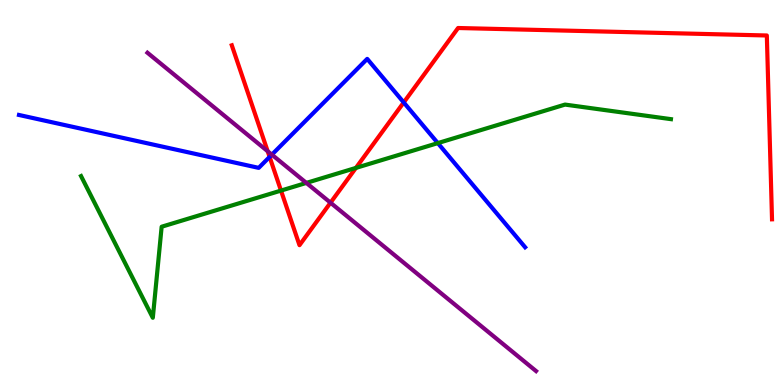[{'lines': ['blue', 'red'], 'intersections': [{'x': 3.48, 'y': 5.92}, {'x': 5.21, 'y': 7.34}]}, {'lines': ['green', 'red'], 'intersections': [{'x': 3.63, 'y': 5.05}, {'x': 4.59, 'y': 5.64}]}, {'lines': ['purple', 'red'], 'intersections': [{'x': 3.45, 'y': 6.07}, {'x': 4.26, 'y': 4.74}]}, {'lines': ['blue', 'green'], 'intersections': [{'x': 5.65, 'y': 6.28}]}, {'lines': ['blue', 'purple'], 'intersections': [{'x': 3.51, 'y': 5.98}]}, {'lines': ['green', 'purple'], 'intersections': [{'x': 3.95, 'y': 5.25}]}]